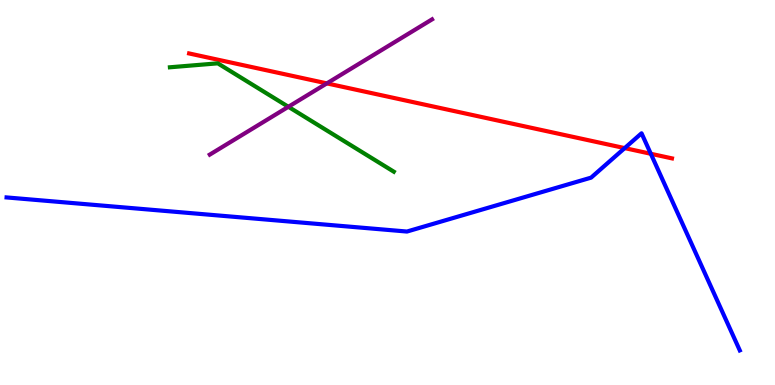[{'lines': ['blue', 'red'], 'intersections': [{'x': 8.06, 'y': 6.15}, {'x': 8.4, 'y': 6.01}]}, {'lines': ['green', 'red'], 'intersections': []}, {'lines': ['purple', 'red'], 'intersections': [{'x': 4.22, 'y': 7.83}]}, {'lines': ['blue', 'green'], 'intersections': []}, {'lines': ['blue', 'purple'], 'intersections': []}, {'lines': ['green', 'purple'], 'intersections': [{'x': 3.72, 'y': 7.23}]}]